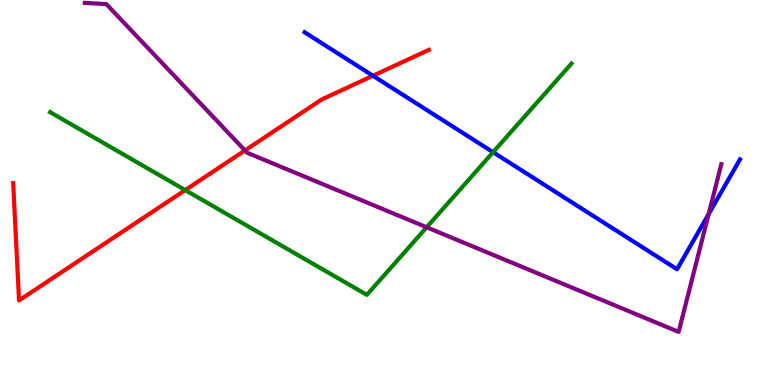[{'lines': ['blue', 'red'], 'intersections': [{'x': 4.81, 'y': 8.03}]}, {'lines': ['green', 'red'], 'intersections': [{'x': 2.39, 'y': 5.06}]}, {'lines': ['purple', 'red'], 'intersections': [{'x': 3.16, 'y': 6.09}]}, {'lines': ['blue', 'green'], 'intersections': [{'x': 6.36, 'y': 6.05}]}, {'lines': ['blue', 'purple'], 'intersections': [{'x': 9.14, 'y': 4.44}]}, {'lines': ['green', 'purple'], 'intersections': [{'x': 5.51, 'y': 4.1}]}]